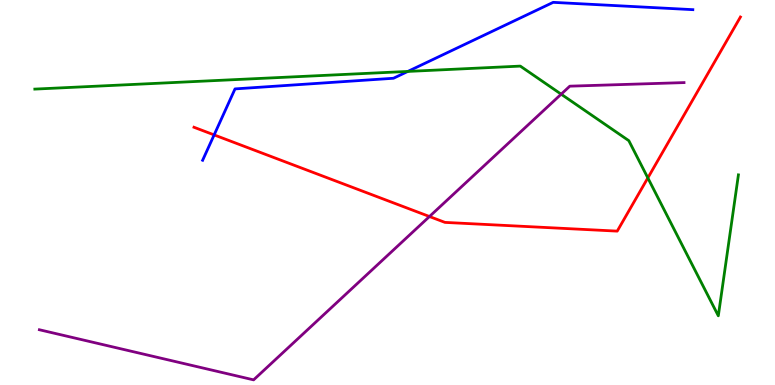[{'lines': ['blue', 'red'], 'intersections': [{'x': 2.76, 'y': 6.5}]}, {'lines': ['green', 'red'], 'intersections': [{'x': 8.36, 'y': 5.38}]}, {'lines': ['purple', 'red'], 'intersections': [{'x': 5.54, 'y': 4.38}]}, {'lines': ['blue', 'green'], 'intersections': [{'x': 5.26, 'y': 8.14}]}, {'lines': ['blue', 'purple'], 'intersections': []}, {'lines': ['green', 'purple'], 'intersections': [{'x': 7.24, 'y': 7.55}]}]